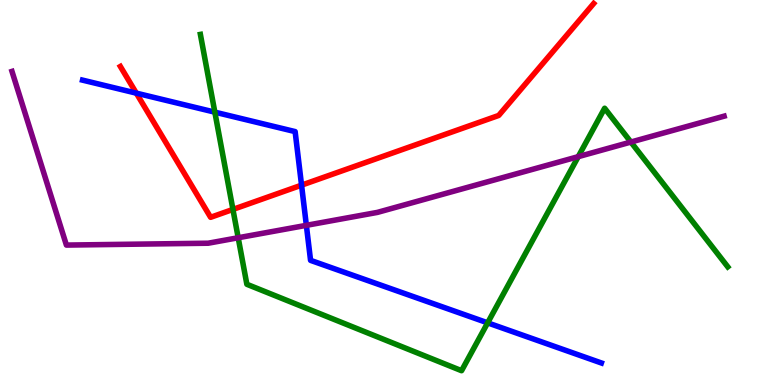[{'lines': ['blue', 'red'], 'intersections': [{'x': 1.76, 'y': 7.58}, {'x': 3.89, 'y': 5.19}]}, {'lines': ['green', 'red'], 'intersections': [{'x': 3.01, 'y': 4.56}]}, {'lines': ['purple', 'red'], 'intersections': []}, {'lines': ['blue', 'green'], 'intersections': [{'x': 2.77, 'y': 7.09}, {'x': 6.29, 'y': 1.61}]}, {'lines': ['blue', 'purple'], 'intersections': [{'x': 3.95, 'y': 4.15}]}, {'lines': ['green', 'purple'], 'intersections': [{'x': 3.07, 'y': 3.82}, {'x': 7.46, 'y': 5.93}, {'x': 8.14, 'y': 6.31}]}]